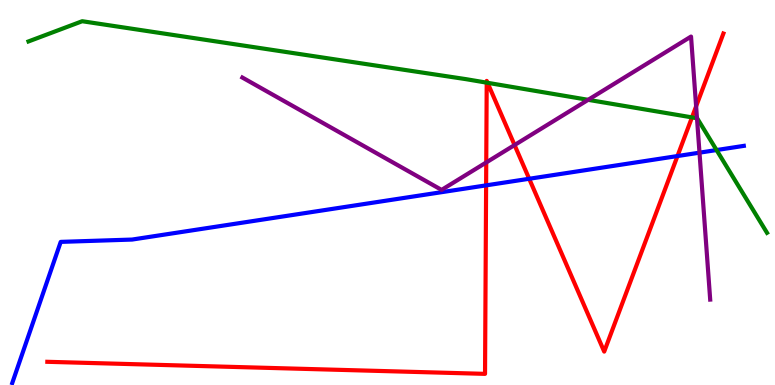[{'lines': ['blue', 'red'], 'intersections': [{'x': 6.27, 'y': 5.19}, {'x': 6.83, 'y': 5.36}, {'x': 8.74, 'y': 5.95}]}, {'lines': ['green', 'red'], 'intersections': [{'x': 6.28, 'y': 7.85}, {'x': 6.29, 'y': 7.85}, {'x': 8.93, 'y': 6.95}]}, {'lines': ['purple', 'red'], 'intersections': [{'x': 6.27, 'y': 5.78}, {'x': 6.64, 'y': 6.23}, {'x': 8.98, 'y': 7.24}]}, {'lines': ['blue', 'green'], 'intersections': [{'x': 9.25, 'y': 6.1}]}, {'lines': ['blue', 'purple'], 'intersections': [{'x': 9.03, 'y': 6.03}]}, {'lines': ['green', 'purple'], 'intersections': [{'x': 7.59, 'y': 7.41}, {'x': 8.99, 'y': 6.93}]}]